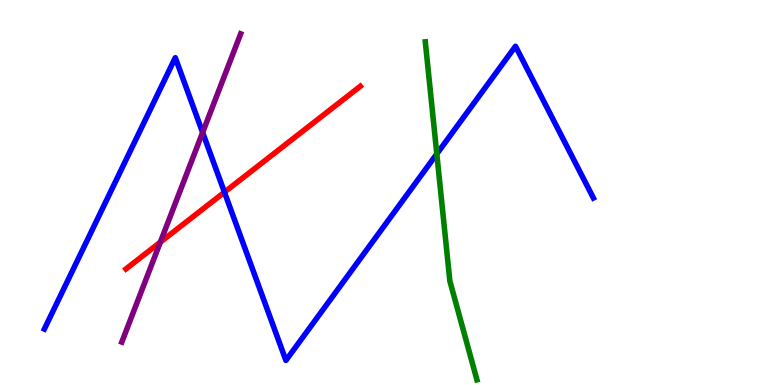[{'lines': ['blue', 'red'], 'intersections': [{'x': 2.9, 'y': 5.01}]}, {'lines': ['green', 'red'], 'intersections': []}, {'lines': ['purple', 'red'], 'intersections': [{'x': 2.07, 'y': 3.71}]}, {'lines': ['blue', 'green'], 'intersections': [{'x': 5.64, 'y': 6.0}]}, {'lines': ['blue', 'purple'], 'intersections': [{'x': 2.61, 'y': 6.56}]}, {'lines': ['green', 'purple'], 'intersections': []}]